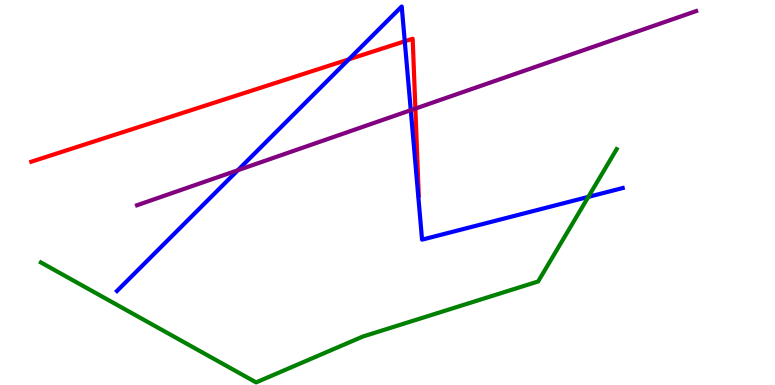[{'lines': ['blue', 'red'], 'intersections': [{'x': 4.5, 'y': 8.46}, {'x': 5.22, 'y': 8.93}]}, {'lines': ['green', 'red'], 'intersections': []}, {'lines': ['purple', 'red'], 'intersections': [{'x': 5.36, 'y': 7.18}]}, {'lines': ['blue', 'green'], 'intersections': [{'x': 7.59, 'y': 4.89}]}, {'lines': ['blue', 'purple'], 'intersections': [{'x': 3.07, 'y': 5.58}, {'x': 5.3, 'y': 7.14}]}, {'lines': ['green', 'purple'], 'intersections': []}]